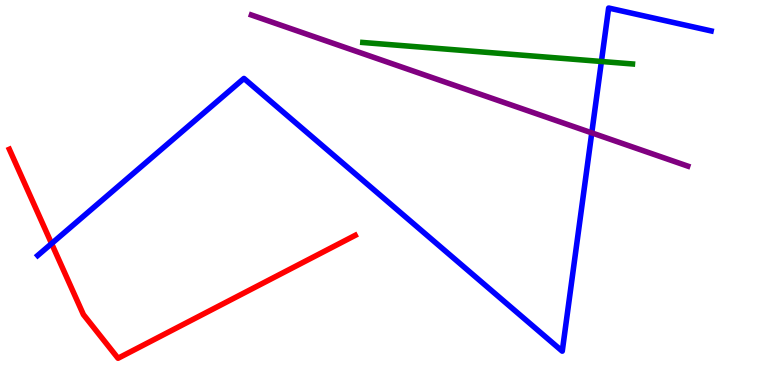[{'lines': ['blue', 'red'], 'intersections': [{'x': 0.666, 'y': 3.67}]}, {'lines': ['green', 'red'], 'intersections': []}, {'lines': ['purple', 'red'], 'intersections': []}, {'lines': ['blue', 'green'], 'intersections': [{'x': 7.76, 'y': 8.4}]}, {'lines': ['blue', 'purple'], 'intersections': [{'x': 7.64, 'y': 6.55}]}, {'lines': ['green', 'purple'], 'intersections': []}]